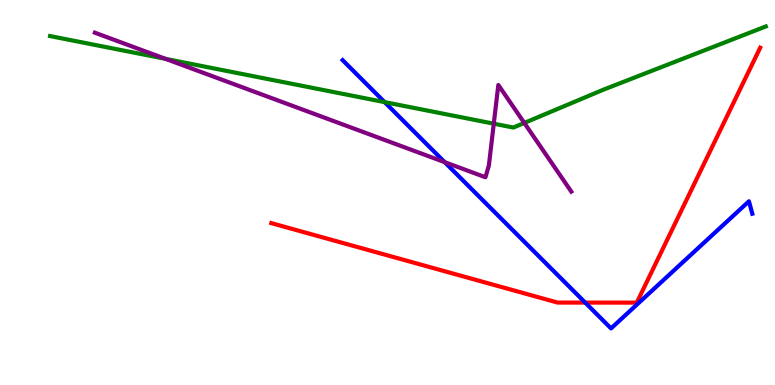[{'lines': ['blue', 'red'], 'intersections': [{'x': 7.55, 'y': 2.14}]}, {'lines': ['green', 'red'], 'intersections': []}, {'lines': ['purple', 'red'], 'intersections': []}, {'lines': ['blue', 'green'], 'intersections': [{'x': 4.96, 'y': 7.35}]}, {'lines': ['blue', 'purple'], 'intersections': [{'x': 5.74, 'y': 5.79}]}, {'lines': ['green', 'purple'], 'intersections': [{'x': 2.14, 'y': 8.47}, {'x': 6.37, 'y': 6.79}, {'x': 6.77, 'y': 6.81}]}]